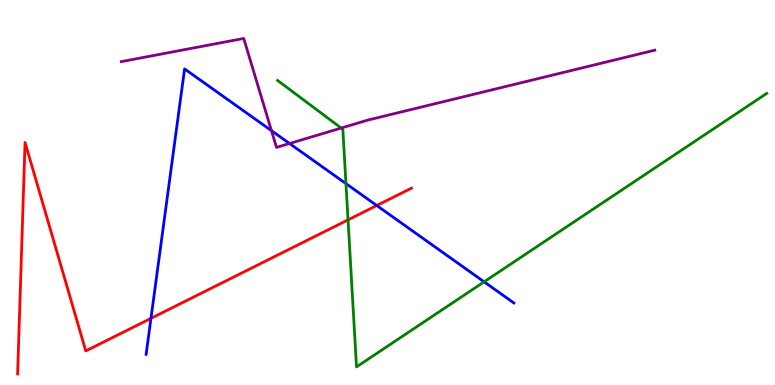[{'lines': ['blue', 'red'], 'intersections': [{'x': 1.95, 'y': 1.73}, {'x': 4.86, 'y': 4.66}]}, {'lines': ['green', 'red'], 'intersections': [{'x': 4.49, 'y': 4.29}]}, {'lines': ['purple', 'red'], 'intersections': []}, {'lines': ['blue', 'green'], 'intersections': [{'x': 4.46, 'y': 5.23}, {'x': 6.25, 'y': 2.68}]}, {'lines': ['blue', 'purple'], 'intersections': [{'x': 3.5, 'y': 6.61}, {'x': 3.74, 'y': 6.27}]}, {'lines': ['green', 'purple'], 'intersections': [{'x': 4.4, 'y': 6.67}]}]